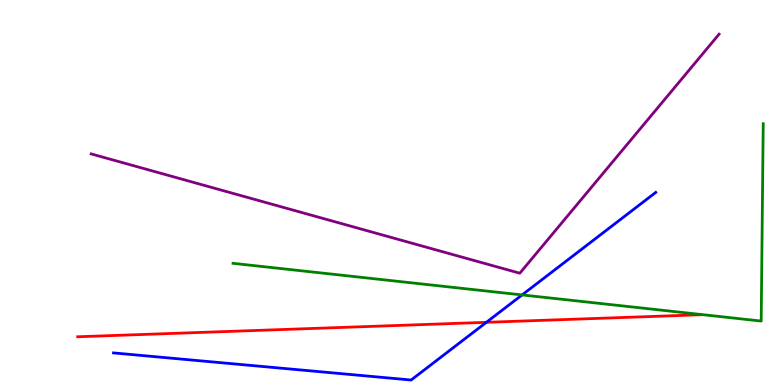[{'lines': ['blue', 'red'], 'intersections': [{'x': 6.28, 'y': 1.63}]}, {'lines': ['green', 'red'], 'intersections': []}, {'lines': ['purple', 'red'], 'intersections': []}, {'lines': ['blue', 'green'], 'intersections': [{'x': 6.74, 'y': 2.34}]}, {'lines': ['blue', 'purple'], 'intersections': []}, {'lines': ['green', 'purple'], 'intersections': []}]